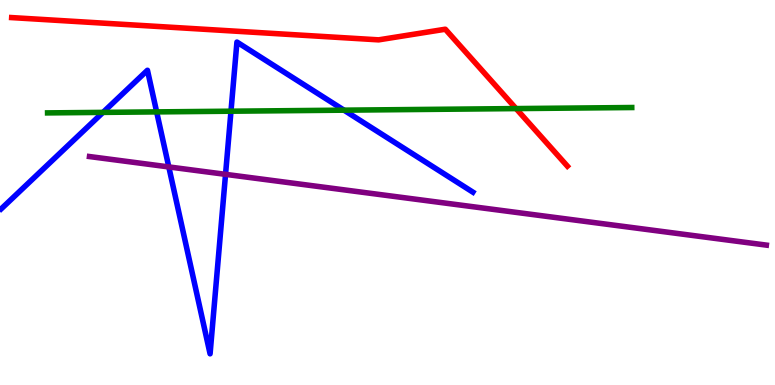[{'lines': ['blue', 'red'], 'intersections': []}, {'lines': ['green', 'red'], 'intersections': [{'x': 6.66, 'y': 7.18}]}, {'lines': ['purple', 'red'], 'intersections': []}, {'lines': ['blue', 'green'], 'intersections': [{'x': 1.33, 'y': 7.08}, {'x': 2.02, 'y': 7.09}, {'x': 2.98, 'y': 7.11}, {'x': 4.44, 'y': 7.14}]}, {'lines': ['blue', 'purple'], 'intersections': [{'x': 2.18, 'y': 5.66}, {'x': 2.91, 'y': 5.47}]}, {'lines': ['green', 'purple'], 'intersections': []}]